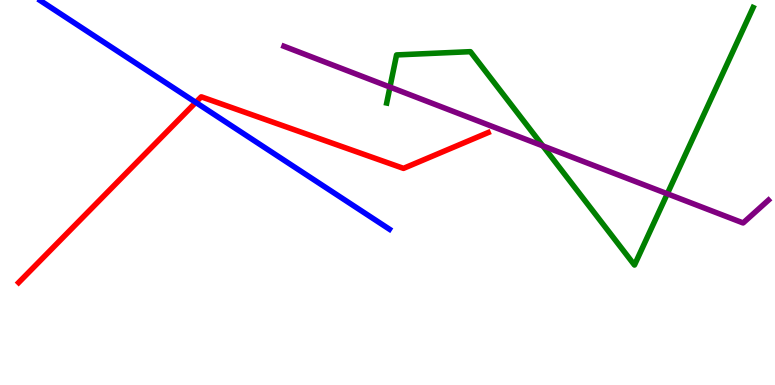[{'lines': ['blue', 'red'], 'intersections': [{'x': 2.53, 'y': 7.34}]}, {'lines': ['green', 'red'], 'intersections': []}, {'lines': ['purple', 'red'], 'intersections': []}, {'lines': ['blue', 'green'], 'intersections': []}, {'lines': ['blue', 'purple'], 'intersections': []}, {'lines': ['green', 'purple'], 'intersections': [{'x': 5.03, 'y': 7.74}, {'x': 7.0, 'y': 6.21}, {'x': 8.61, 'y': 4.97}]}]